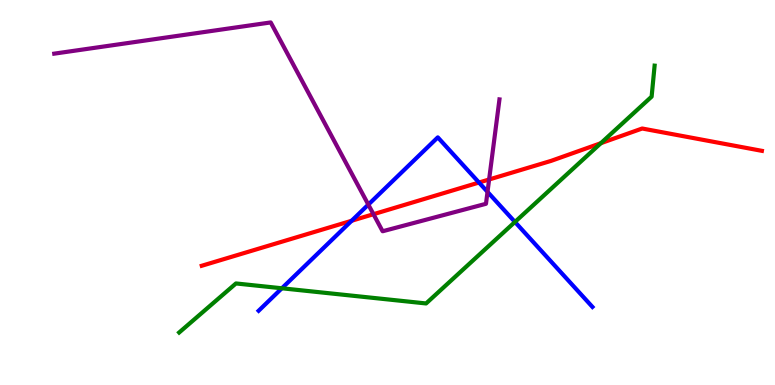[{'lines': ['blue', 'red'], 'intersections': [{'x': 4.54, 'y': 4.27}, {'x': 6.18, 'y': 5.26}]}, {'lines': ['green', 'red'], 'intersections': [{'x': 7.75, 'y': 6.28}]}, {'lines': ['purple', 'red'], 'intersections': [{'x': 4.82, 'y': 4.44}, {'x': 6.31, 'y': 5.34}]}, {'lines': ['blue', 'green'], 'intersections': [{'x': 3.64, 'y': 2.51}, {'x': 6.64, 'y': 4.23}]}, {'lines': ['blue', 'purple'], 'intersections': [{'x': 4.75, 'y': 4.69}, {'x': 6.29, 'y': 5.02}]}, {'lines': ['green', 'purple'], 'intersections': []}]